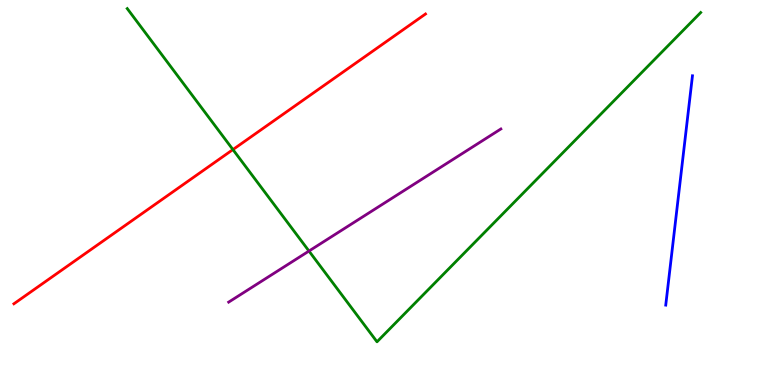[{'lines': ['blue', 'red'], 'intersections': []}, {'lines': ['green', 'red'], 'intersections': [{'x': 3.01, 'y': 6.11}]}, {'lines': ['purple', 'red'], 'intersections': []}, {'lines': ['blue', 'green'], 'intersections': []}, {'lines': ['blue', 'purple'], 'intersections': []}, {'lines': ['green', 'purple'], 'intersections': [{'x': 3.99, 'y': 3.48}]}]